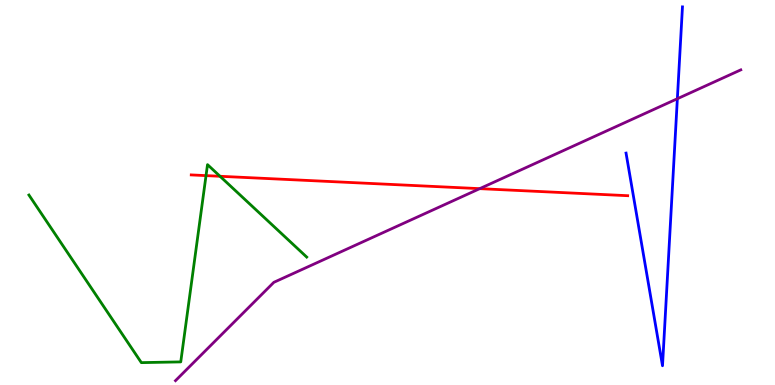[{'lines': ['blue', 'red'], 'intersections': []}, {'lines': ['green', 'red'], 'intersections': [{'x': 2.66, 'y': 5.44}, {'x': 2.84, 'y': 5.42}]}, {'lines': ['purple', 'red'], 'intersections': [{'x': 6.19, 'y': 5.1}]}, {'lines': ['blue', 'green'], 'intersections': []}, {'lines': ['blue', 'purple'], 'intersections': [{'x': 8.74, 'y': 7.44}]}, {'lines': ['green', 'purple'], 'intersections': []}]